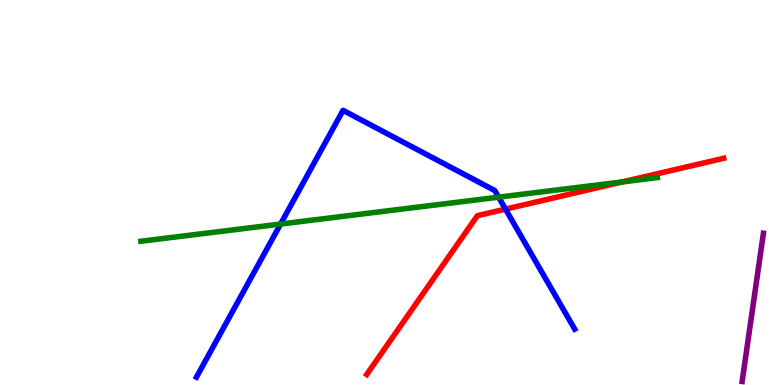[{'lines': ['blue', 'red'], 'intersections': [{'x': 6.52, 'y': 4.57}]}, {'lines': ['green', 'red'], 'intersections': [{'x': 8.03, 'y': 5.27}]}, {'lines': ['purple', 'red'], 'intersections': []}, {'lines': ['blue', 'green'], 'intersections': [{'x': 3.62, 'y': 4.18}, {'x': 6.43, 'y': 4.88}]}, {'lines': ['blue', 'purple'], 'intersections': []}, {'lines': ['green', 'purple'], 'intersections': []}]